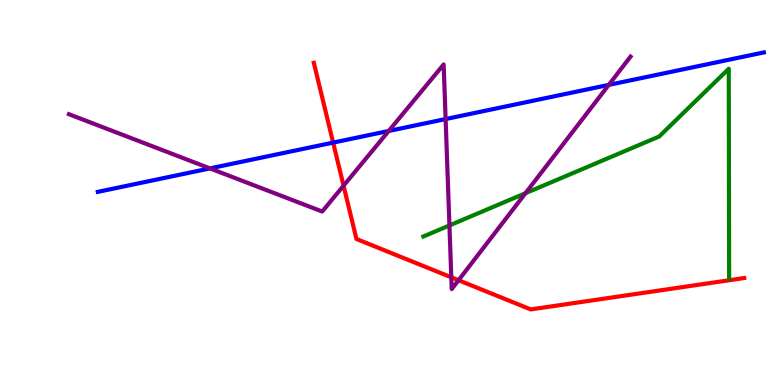[{'lines': ['blue', 'red'], 'intersections': [{'x': 4.3, 'y': 6.3}]}, {'lines': ['green', 'red'], 'intersections': []}, {'lines': ['purple', 'red'], 'intersections': [{'x': 4.43, 'y': 5.18}, {'x': 5.82, 'y': 2.8}, {'x': 5.92, 'y': 2.72}]}, {'lines': ['blue', 'green'], 'intersections': []}, {'lines': ['blue', 'purple'], 'intersections': [{'x': 2.71, 'y': 5.63}, {'x': 5.02, 'y': 6.6}, {'x': 5.75, 'y': 6.91}, {'x': 7.86, 'y': 7.79}]}, {'lines': ['green', 'purple'], 'intersections': [{'x': 5.8, 'y': 4.14}, {'x': 6.78, 'y': 4.98}]}]